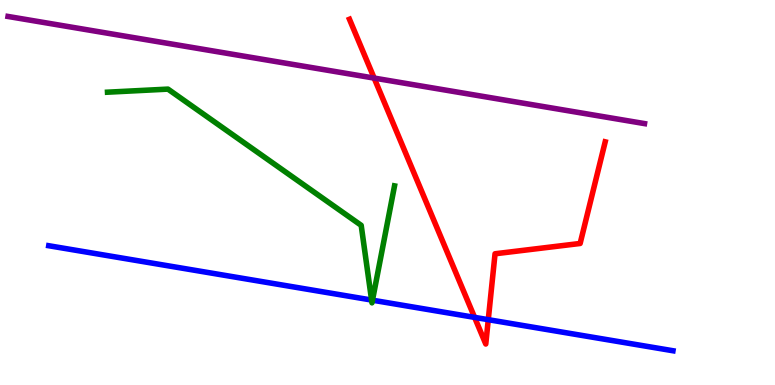[{'lines': ['blue', 'red'], 'intersections': [{'x': 6.12, 'y': 1.76}, {'x': 6.3, 'y': 1.7}]}, {'lines': ['green', 'red'], 'intersections': []}, {'lines': ['purple', 'red'], 'intersections': [{'x': 4.83, 'y': 7.97}]}, {'lines': ['blue', 'green'], 'intersections': [{'x': 4.79, 'y': 2.21}, {'x': 4.81, 'y': 2.2}]}, {'lines': ['blue', 'purple'], 'intersections': []}, {'lines': ['green', 'purple'], 'intersections': []}]